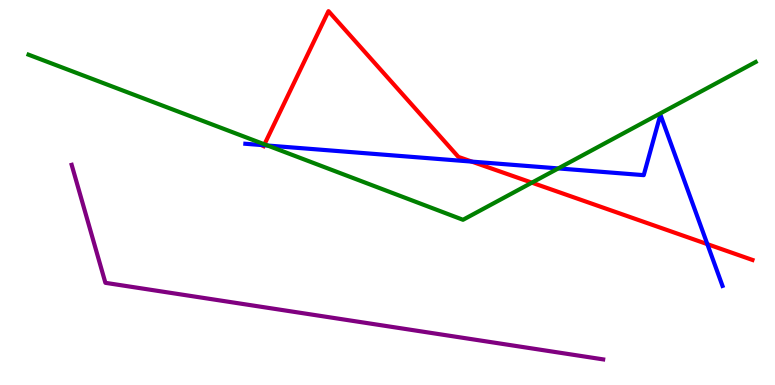[{'lines': ['blue', 'red'], 'intersections': [{'x': 3.41, 'y': 6.23}, {'x': 6.09, 'y': 5.8}, {'x': 9.13, 'y': 3.66}]}, {'lines': ['green', 'red'], 'intersections': [{'x': 3.41, 'y': 6.25}, {'x': 6.86, 'y': 5.26}]}, {'lines': ['purple', 'red'], 'intersections': []}, {'lines': ['blue', 'green'], 'intersections': [{'x': 3.45, 'y': 6.22}, {'x': 7.2, 'y': 5.63}]}, {'lines': ['blue', 'purple'], 'intersections': []}, {'lines': ['green', 'purple'], 'intersections': []}]